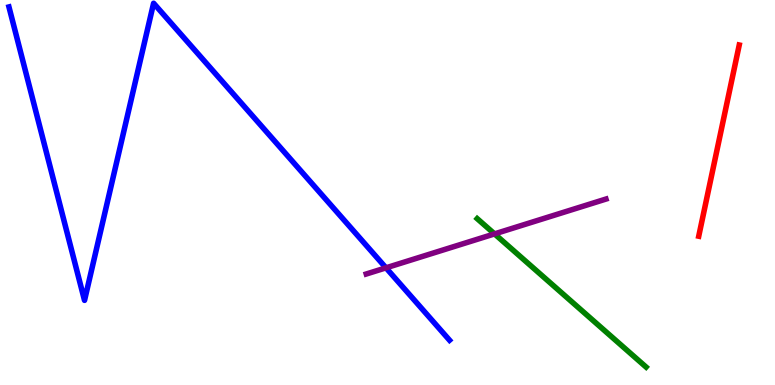[{'lines': ['blue', 'red'], 'intersections': []}, {'lines': ['green', 'red'], 'intersections': []}, {'lines': ['purple', 'red'], 'intersections': []}, {'lines': ['blue', 'green'], 'intersections': []}, {'lines': ['blue', 'purple'], 'intersections': [{'x': 4.98, 'y': 3.04}]}, {'lines': ['green', 'purple'], 'intersections': [{'x': 6.38, 'y': 3.92}]}]